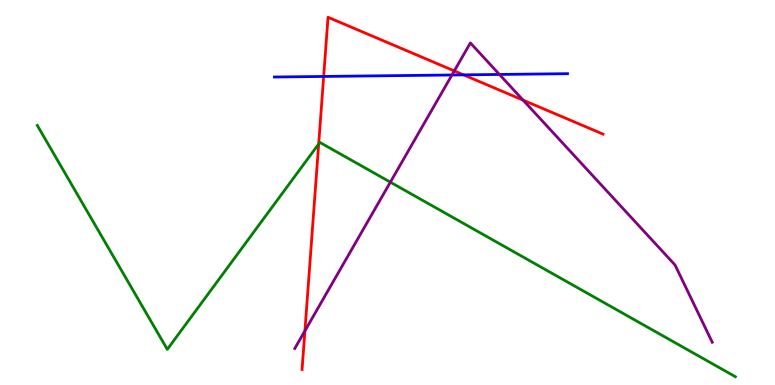[{'lines': ['blue', 'red'], 'intersections': [{'x': 4.18, 'y': 8.01}, {'x': 5.98, 'y': 8.06}]}, {'lines': ['green', 'red'], 'intersections': [{'x': 4.11, 'y': 6.26}]}, {'lines': ['purple', 'red'], 'intersections': [{'x': 3.93, 'y': 1.41}, {'x': 5.86, 'y': 8.16}, {'x': 6.75, 'y': 7.4}]}, {'lines': ['blue', 'green'], 'intersections': []}, {'lines': ['blue', 'purple'], 'intersections': [{'x': 5.83, 'y': 8.05}, {'x': 6.44, 'y': 8.07}]}, {'lines': ['green', 'purple'], 'intersections': [{'x': 5.04, 'y': 5.27}]}]